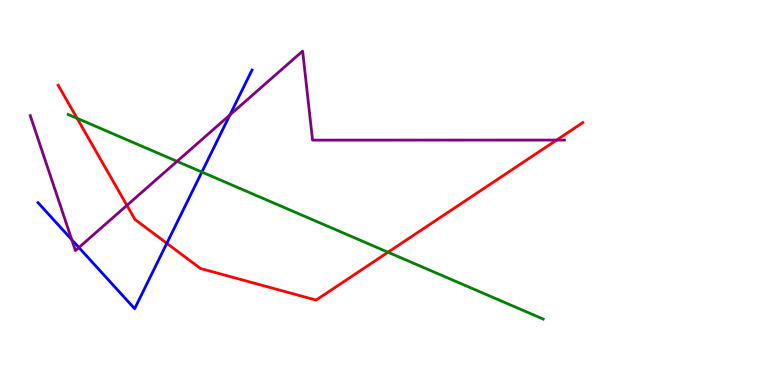[{'lines': ['blue', 'red'], 'intersections': [{'x': 2.15, 'y': 3.68}]}, {'lines': ['green', 'red'], 'intersections': [{'x': 0.995, 'y': 6.93}, {'x': 5.01, 'y': 3.45}]}, {'lines': ['purple', 'red'], 'intersections': [{'x': 1.64, 'y': 4.67}, {'x': 7.18, 'y': 6.36}]}, {'lines': ['blue', 'green'], 'intersections': [{'x': 2.6, 'y': 5.53}]}, {'lines': ['blue', 'purple'], 'intersections': [{'x': 0.926, 'y': 3.77}, {'x': 1.02, 'y': 3.57}, {'x': 2.97, 'y': 7.02}]}, {'lines': ['green', 'purple'], 'intersections': [{'x': 2.28, 'y': 5.81}]}]